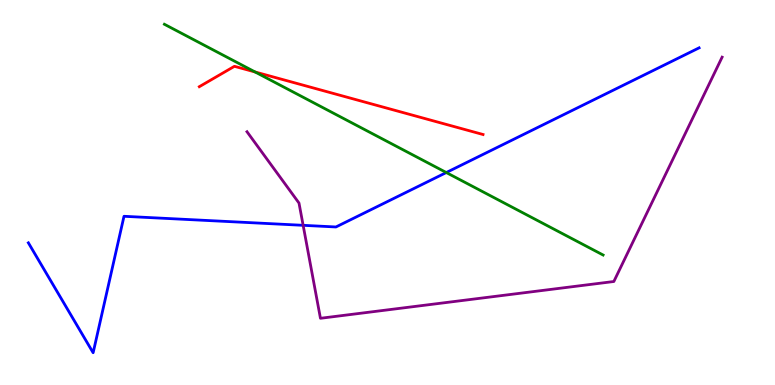[{'lines': ['blue', 'red'], 'intersections': []}, {'lines': ['green', 'red'], 'intersections': [{'x': 3.29, 'y': 8.13}]}, {'lines': ['purple', 'red'], 'intersections': []}, {'lines': ['blue', 'green'], 'intersections': [{'x': 5.76, 'y': 5.52}]}, {'lines': ['blue', 'purple'], 'intersections': [{'x': 3.91, 'y': 4.15}]}, {'lines': ['green', 'purple'], 'intersections': []}]